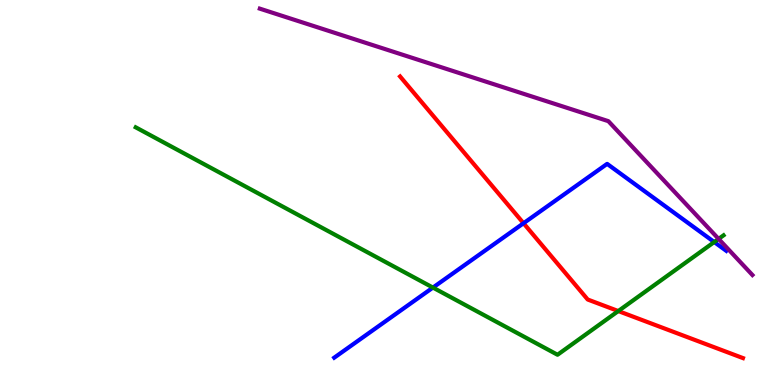[{'lines': ['blue', 'red'], 'intersections': [{'x': 6.76, 'y': 4.2}]}, {'lines': ['green', 'red'], 'intersections': [{'x': 7.98, 'y': 1.92}]}, {'lines': ['purple', 'red'], 'intersections': []}, {'lines': ['blue', 'green'], 'intersections': [{'x': 5.59, 'y': 2.53}, {'x': 9.22, 'y': 3.71}]}, {'lines': ['blue', 'purple'], 'intersections': []}, {'lines': ['green', 'purple'], 'intersections': [{'x': 9.27, 'y': 3.79}]}]